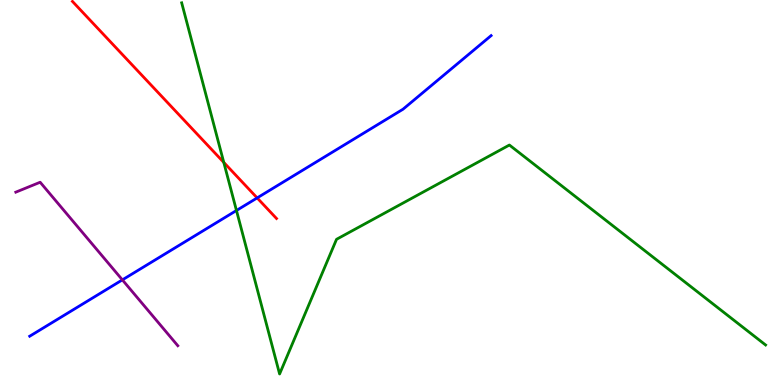[{'lines': ['blue', 'red'], 'intersections': [{'x': 3.32, 'y': 4.86}]}, {'lines': ['green', 'red'], 'intersections': [{'x': 2.89, 'y': 5.78}]}, {'lines': ['purple', 'red'], 'intersections': []}, {'lines': ['blue', 'green'], 'intersections': [{'x': 3.05, 'y': 4.53}]}, {'lines': ['blue', 'purple'], 'intersections': [{'x': 1.58, 'y': 2.73}]}, {'lines': ['green', 'purple'], 'intersections': []}]